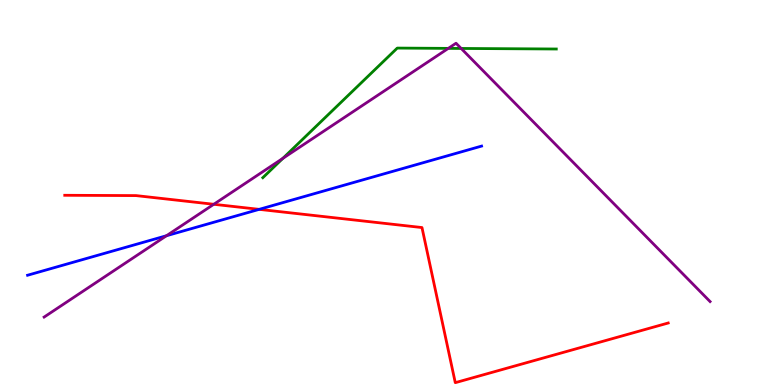[{'lines': ['blue', 'red'], 'intersections': [{'x': 3.34, 'y': 4.56}]}, {'lines': ['green', 'red'], 'intersections': []}, {'lines': ['purple', 'red'], 'intersections': [{'x': 2.76, 'y': 4.69}]}, {'lines': ['blue', 'green'], 'intersections': []}, {'lines': ['blue', 'purple'], 'intersections': [{'x': 2.15, 'y': 3.88}]}, {'lines': ['green', 'purple'], 'intersections': [{'x': 3.65, 'y': 5.89}, {'x': 5.78, 'y': 8.74}, {'x': 5.95, 'y': 8.74}]}]